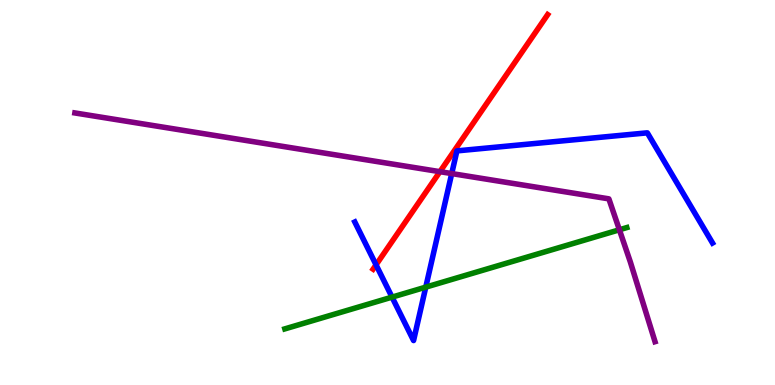[{'lines': ['blue', 'red'], 'intersections': [{'x': 4.85, 'y': 3.12}]}, {'lines': ['green', 'red'], 'intersections': []}, {'lines': ['purple', 'red'], 'intersections': [{'x': 5.68, 'y': 5.54}]}, {'lines': ['blue', 'green'], 'intersections': [{'x': 5.06, 'y': 2.28}, {'x': 5.49, 'y': 2.54}]}, {'lines': ['blue', 'purple'], 'intersections': [{'x': 5.83, 'y': 5.49}]}, {'lines': ['green', 'purple'], 'intersections': [{'x': 7.99, 'y': 4.03}]}]